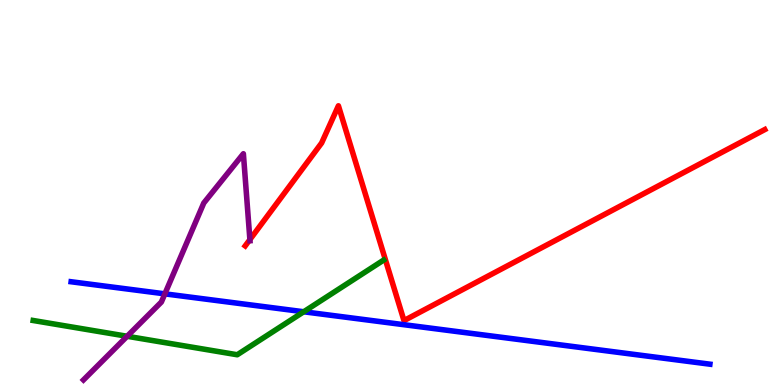[{'lines': ['blue', 'red'], 'intersections': []}, {'lines': ['green', 'red'], 'intersections': []}, {'lines': ['purple', 'red'], 'intersections': [{'x': 3.22, 'y': 3.78}]}, {'lines': ['blue', 'green'], 'intersections': [{'x': 3.92, 'y': 1.9}]}, {'lines': ['blue', 'purple'], 'intersections': [{'x': 2.13, 'y': 2.37}]}, {'lines': ['green', 'purple'], 'intersections': [{'x': 1.64, 'y': 1.27}]}]